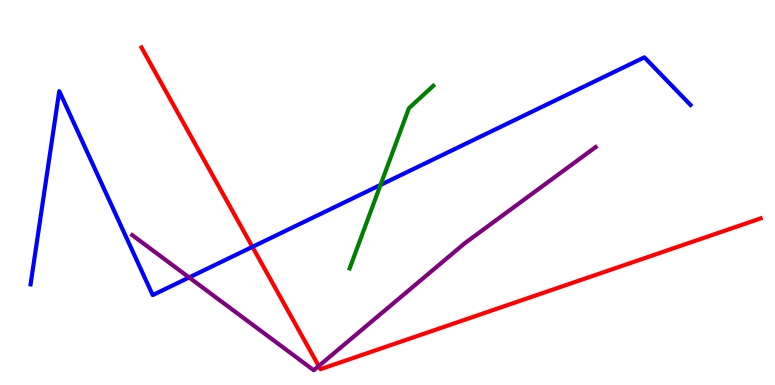[{'lines': ['blue', 'red'], 'intersections': [{'x': 3.26, 'y': 3.59}]}, {'lines': ['green', 'red'], 'intersections': []}, {'lines': ['purple', 'red'], 'intersections': [{'x': 4.11, 'y': 0.493}]}, {'lines': ['blue', 'green'], 'intersections': [{'x': 4.91, 'y': 5.2}]}, {'lines': ['blue', 'purple'], 'intersections': [{'x': 2.44, 'y': 2.79}]}, {'lines': ['green', 'purple'], 'intersections': []}]